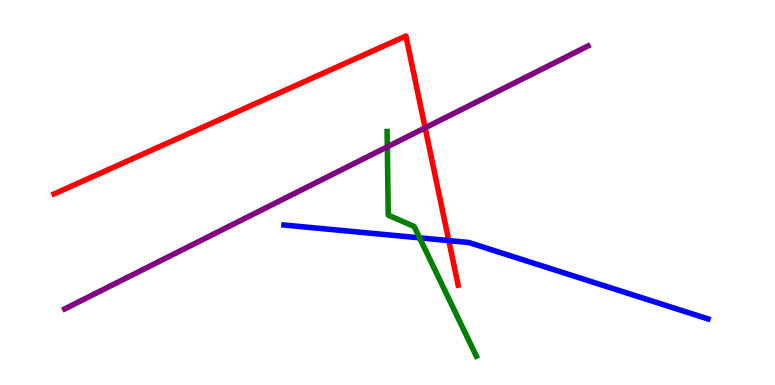[{'lines': ['blue', 'red'], 'intersections': [{'x': 5.79, 'y': 3.75}]}, {'lines': ['green', 'red'], 'intersections': []}, {'lines': ['purple', 'red'], 'intersections': [{'x': 5.49, 'y': 6.68}]}, {'lines': ['blue', 'green'], 'intersections': [{'x': 5.41, 'y': 3.82}]}, {'lines': ['blue', 'purple'], 'intersections': []}, {'lines': ['green', 'purple'], 'intersections': [{'x': 5.0, 'y': 6.19}]}]